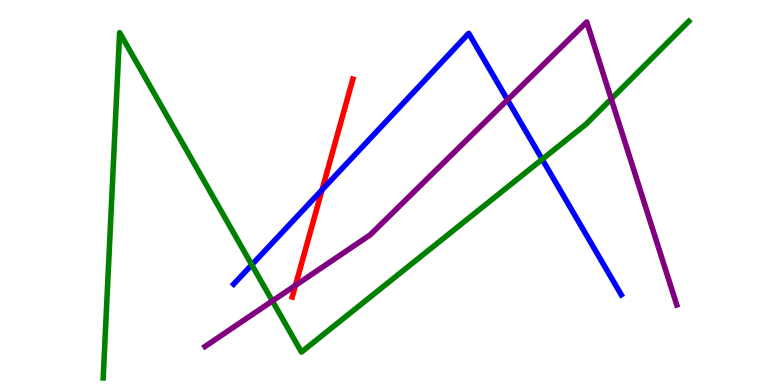[{'lines': ['blue', 'red'], 'intersections': [{'x': 4.16, 'y': 5.07}]}, {'lines': ['green', 'red'], 'intersections': []}, {'lines': ['purple', 'red'], 'intersections': [{'x': 3.81, 'y': 2.59}]}, {'lines': ['blue', 'green'], 'intersections': [{'x': 3.25, 'y': 3.12}, {'x': 7.0, 'y': 5.86}]}, {'lines': ['blue', 'purple'], 'intersections': [{'x': 6.55, 'y': 7.41}]}, {'lines': ['green', 'purple'], 'intersections': [{'x': 3.51, 'y': 2.18}, {'x': 7.89, 'y': 7.43}]}]